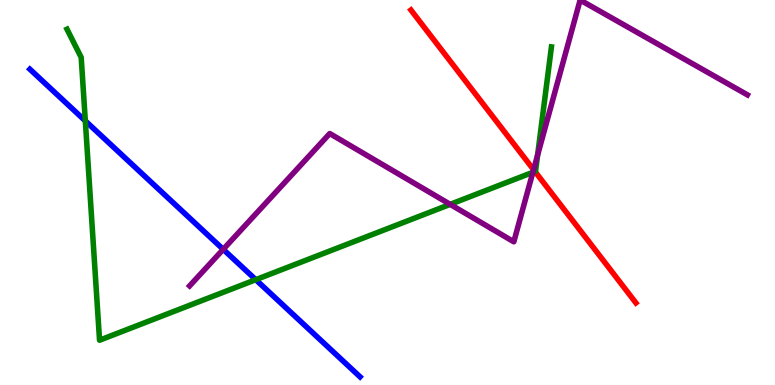[{'lines': ['blue', 'red'], 'intersections': []}, {'lines': ['green', 'red'], 'intersections': [{'x': 6.9, 'y': 5.55}]}, {'lines': ['purple', 'red'], 'intersections': [{'x': 6.89, 'y': 5.59}]}, {'lines': ['blue', 'green'], 'intersections': [{'x': 1.1, 'y': 6.86}, {'x': 3.3, 'y': 2.74}]}, {'lines': ['blue', 'purple'], 'intersections': [{'x': 2.88, 'y': 3.52}]}, {'lines': ['green', 'purple'], 'intersections': [{'x': 5.81, 'y': 4.69}, {'x': 6.88, 'y': 5.52}, {'x': 6.94, 'y': 5.97}]}]